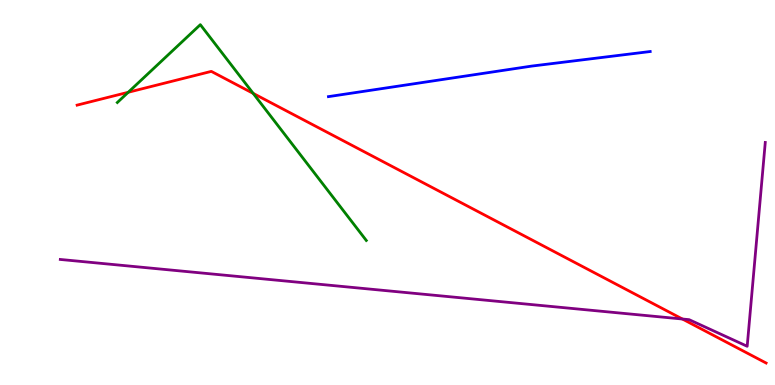[{'lines': ['blue', 'red'], 'intersections': []}, {'lines': ['green', 'red'], 'intersections': [{'x': 1.65, 'y': 7.6}, {'x': 3.27, 'y': 7.57}]}, {'lines': ['purple', 'red'], 'intersections': [{'x': 8.81, 'y': 1.71}]}, {'lines': ['blue', 'green'], 'intersections': []}, {'lines': ['blue', 'purple'], 'intersections': []}, {'lines': ['green', 'purple'], 'intersections': []}]